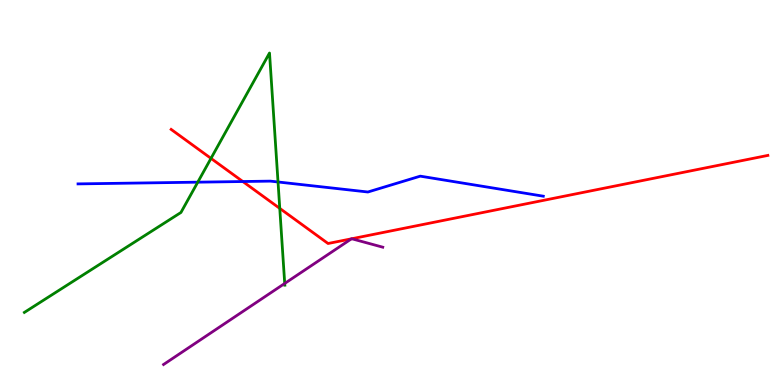[{'lines': ['blue', 'red'], 'intersections': [{'x': 3.13, 'y': 5.29}]}, {'lines': ['green', 'red'], 'intersections': [{'x': 2.72, 'y': 5.89}, {'x': 3.61, 'y': 4.59}]}, {'lines': ['purple', 'red'], 'intersections': [{'x': 4.53, 'y': 3.8}, {'x': 4.54, 'y': 3.8}]}, {'lines': ['blue', 'green'], 'intersections': [{'x': 2.55, 'y': 5.27}, {'x': 3.59, 'y': 5.27}]}, {'lines': ['blue', 'purple'], 'intersections': []}, {'lines': ['green', 'purple'], 'intersections': [{'x': 3.67, 'y': 2.64}]}]